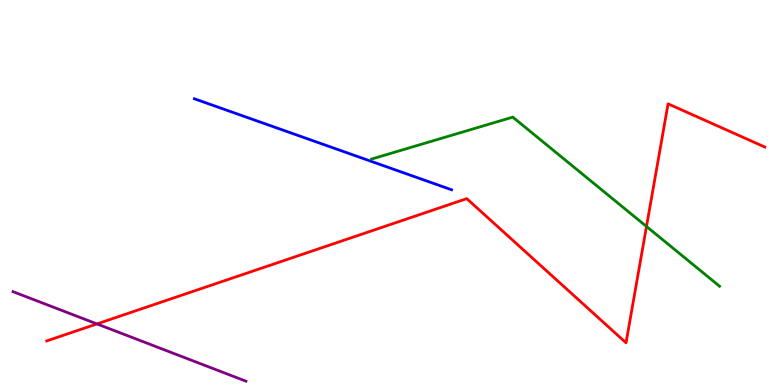[{'lines': ['blue', 'red'], 'intersections': []}, {'lines': ['green', 'red'], 'intersections': [{'x': 8.34, 'y': 4.12}]}, {'lines': ['purple', 'red'], 'intersections': [{'x': 1.25, 'y': 1.59}]}, {'lines': ['blue', 'green'], 'intersections': []}, {'lines': ['blue', 'purple'], 'intersections': []}, {'lines': ['green', 'purple'], 'intersections': []}]